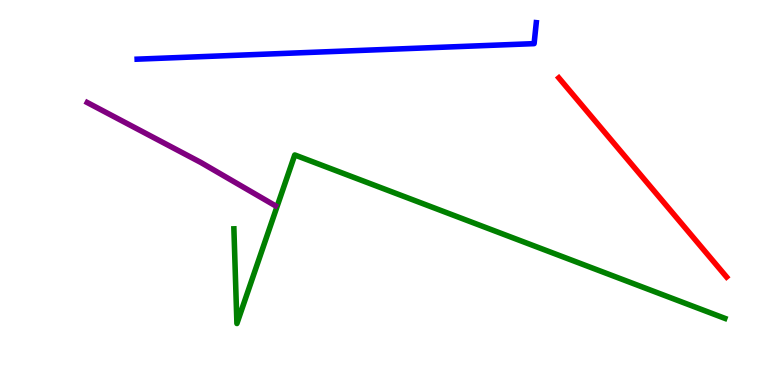[{'lines': ['blue', 'red'], 'intersections': []}, {'lines': ['green', 'red'], 'intersections': []}, {'lines': ['purple', 'red'], 'intersections': []}, {'lines': ['blue', 'green'], 'intersections': []}, {'lines': ['blue', 'purple'], 'intersections': []}, {'lines': ['green', 'purple'], 'intersections': []}]